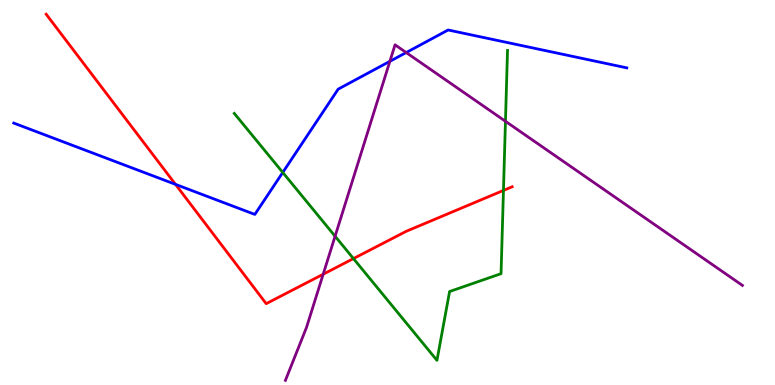[{'lines': ['blue', 'red'], 'intersections': [{'x': 2.26, 'y': 5.21}]}, {'lines': ['green', 'red'], 'intersections': [{'x': 4.56, 'y': 3.28}, {'x': 6.5, 'y': 5.05}]}, {'lines': ['purple', 'red'], 'intersections': [{'x': 4.17, 'y': 2.88}]}, {'lines': ['blue', 'green'], 'intersections': [{'x': 3.65, 'y': 5.52}]}, {'lines': ['blue', 'purple'], 'intersections': [{'x': 5.03, 'y': 8.41}, {'x': 5.24, 'y': 8.64}]}, {'lines': ['green', 'purple'], 'intersections': [{'x': 4.32, 'y': 3.86}, {'x': 6.52, 'y': 6.85}]}]